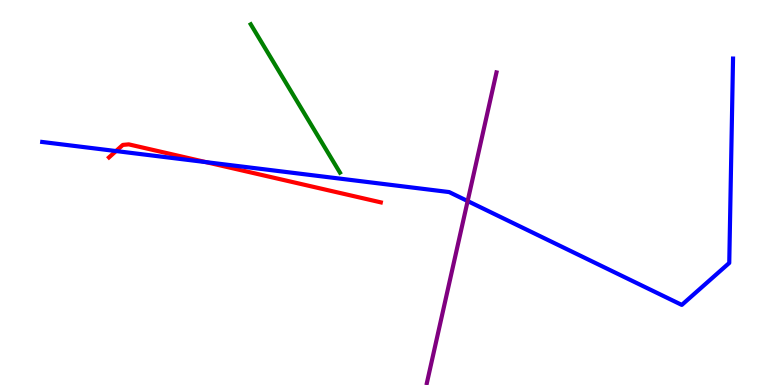[{'lines': ['blue', 'red'], 'intersections': [{'x': 1.5, 'y': 6.08}, {'x': 2.66, 'y': 5.79}]}, {'lines': ['green', 'red'], 'intersections': []}, {'lines': ['purple', 'red'], 'intersections': []}, {'lines': ['blue', 'green'], 'intersections': []}, {'lines': ['blue', 'purple'], 'intersections': [{'x': 6.03, 'y': 4.78}]}, {'lines': ['green', 'purple'], 'intersections': []}]